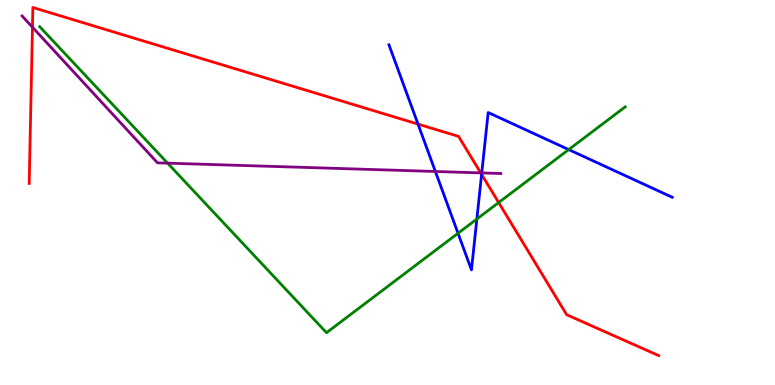[{'lines': ['blue', 'red'], 'intersections': [{'x': 5.39, 'y': 6.78}, {'x': 6.21, 'y': 5.47}]}, {'lines': ['green', 'red'], 'intersections': [{'x': 6.43, 'y': 4.74}]}, {'lines': ['purple', 'red'], 'intersections': [{'x': 0.419, 'y': 9.29}, {'x': 6.2, 'y': 5.51}]}, {'lines': ['blue', 'green'], 'intersections': [{'x': 5.91, 'y': 3.94}, {'x': 6.15, 'y': 4.31}, {'x': 7.34, 'y': 6.11}]}, {'lines': ['blue', 'purple'], 'intersections': [{'x': 5.62, 'y': 5.55}, {'x': 6.22, 'y': 5.51}]}, {'lines': ['green', 'purple'], 'intersections': [{'x': 2.16, 'y': 5.76}]}]